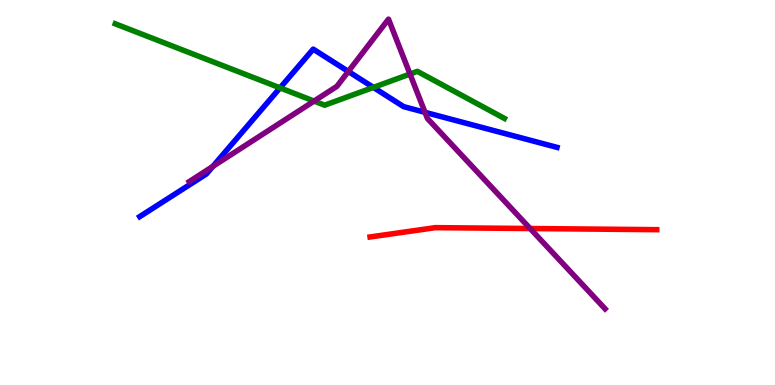[{'lines': ['blue', 'red'], 'intersections': []}, {'lines': ['green', 'red'], 'intersections': []}, {'lines': ['purple', 'red'], 'intersections': [{'x': 6.84, 'y': 4.06}]}, {'lines': ['blue', 'green'], 'intersections': [{'x': 3.61, 'y': 7.72}, {'x': 4.82, 'y': 7.73}]}, {'lines': ['blue', 'purple'], 'intersections': [{'x': 2.75, 'y': 5.68}, {'x': 4.49, 'y': 8.14}, {'x': 5.48, 'y': 7.08}]}, {'lines': ['green', 'purple'], 'intersections': [{'x': 4.05, 'y': 7.37}, {'x': 5.29, 'y': 8.08}]}]